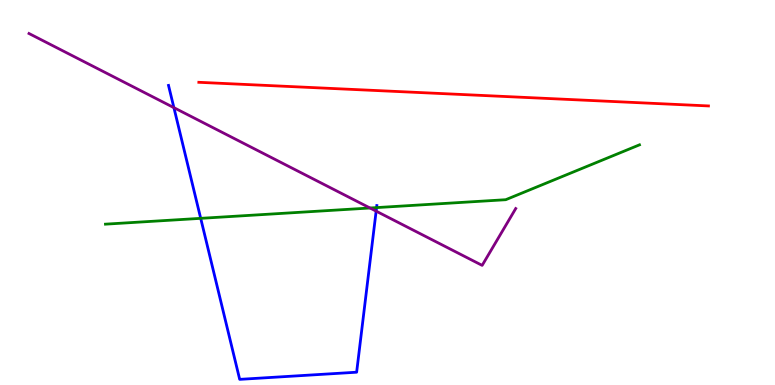[{'lines': ['blue', 'red'], 'intersections': []}, {'lines': ['green', 'red'], 'intersections': []}, {'lines': ['purple', 'red'], 'intersections': []}, {'lines': ['blue', 'green'], 'intersections': [{'x': 2.59, 'y': 4.33}, {'x': 4.86, 'y': 4.61}]}, {'lines': ['blue', 'purple'], 'intersections': [{'x': 2.24, 'y': 7.2}, {'x': 4.85, 'y': 4.52}]}, {'lines': ['green', 'purple'], 'intersections': [{'x': 4.77, 'y': 4.6}]}]